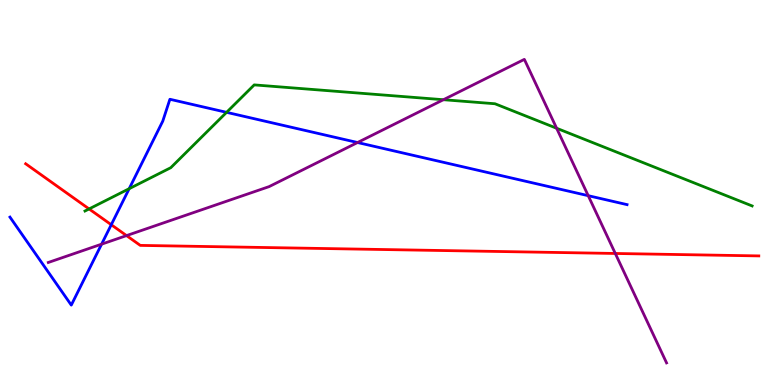[{'lines': ['blue', 'red'], 'intersections': [{'x': 1.44, 'y': 4.16}]}, {'lines': ['green', 'red'], 'intersections': [{'x': 1.15, 'y': 4.57}]}, {'lines': ['purple', 'red'], 'intersections': [{'x': 1.63, 'y': 3.88}, {'x': 7.94, 'y': 3.42}]}, {'lines': ['blue', 'green'], 'intersections': [{'x': 1.67, 'y': 5.1}, {'x': 2.92, 'y': 7.08}]}, {'lines': ['blue', 'purple'], 'intersections': [{'x': 1.31, 'y': 3.66}, {'x': 4.61, 'y': 6.3}, {'x': 7.59, 'y': 4.92}]}, {'lines': ['green', 'purple'], 'intersections': [{'x': 5.72, 'y': 7.41}, {'x': 7.18, 'y': 6.67}]}]